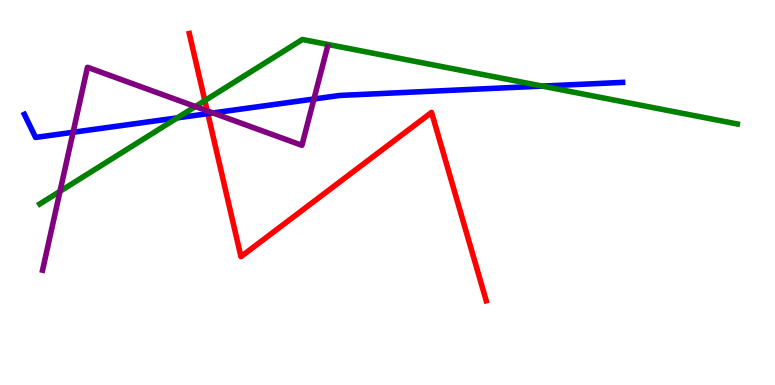[{'lines': ['blue', 'red'], 'intersections': [{'x': 2.68, 'y': 7.05}]}, {'lines': ['green', 'red'], 'intersections': [{'x': 2.64, 'y': 7.39}]}, {'lines': ['purple', 'red'], 'intersections': [{'x': 2.67, 'y': 7.12}]}, {'lines': ['blue', 'green'], 'intersections': [{'x': 2.29, 'y': 6.94}, {'x': 7.0, 'y': 7.76}]}, {'lines': ['blue', 'purple'], 'intersections': [{'x': 0.943, 'y': 6.56}, {'x': 2.75, 'y': 7.07}, {'x': 4.05, 'y': 7.43}]}, {'lines': ['green', 'purple'], 'intersections': [{'x': 0.774, 'y': 5.03}, {'x': 2.52, 'y': 7.23}]}]